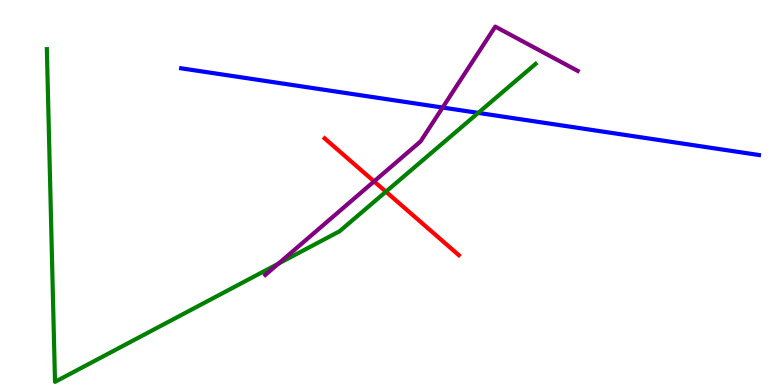[{'lines': ['blue', 'red'], 'intersections': []}, {'lines': ['green', 'red'], 'intersections': [{'x': 4.98, 'y': 5.02}]}, {'lines': ['purple', 'red'], 'intersections': [{'x': 4.83, 'y': 5.29}]}, {'lines': ['blue', 'green'], 'intersections': [{'x': 6.17, 'y': 7.07}]}, {'lines': ['blue', 'purple'], 'intersections': [{'x': 5.71, 'y': 7.21}]}, {'lines': ['green', 'purple'], 'intersections': [{'x': 3.59, 'y': 3.15}]}]